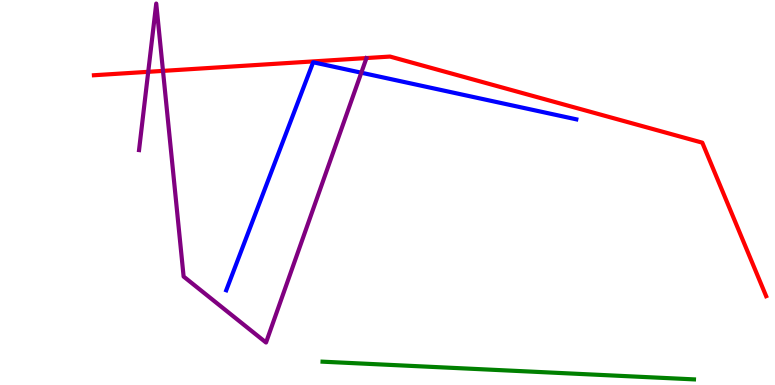[{'lines': ['blue', 'red'], 'intersections': []}, {'lines': ['green', 'red'], 'intersections': []}, {'lines': ['purple', 'red'], 'intersections': [{'x': 1.91, 'y': 8.13}, {'x': 2.1, 'y': 8.16}]}, {'lines': ['blue', 'green'], 'intersections': []}, {'lines': ['blue', 'purple'], 'intersections': [{'x': 4.66, 'y': 8.11}]}, {'lines': ['green', 'purple'], 'intersections': []}]